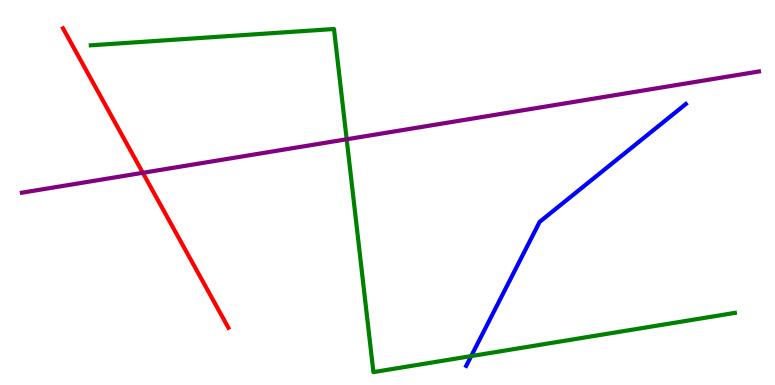[{'lines': ['blue', 'red'], 'intersections': []}, {'lines': ['green', 'red'], 'intersections': []}, {'lines': ['purple', 'red'], 'intersections': [{'x': 1.84, 'y': 5.51}]}, {'lines': ['blue', 'green'], 'intersections': [{'x': 6.08, 'y': 0.751}]}, {'lines': ['blue', 'purple'], 'intersections': []}, {'lines': ['green', 'purple'], 'intersections': [{'x': 4.47, 'y': 6.38}]}]